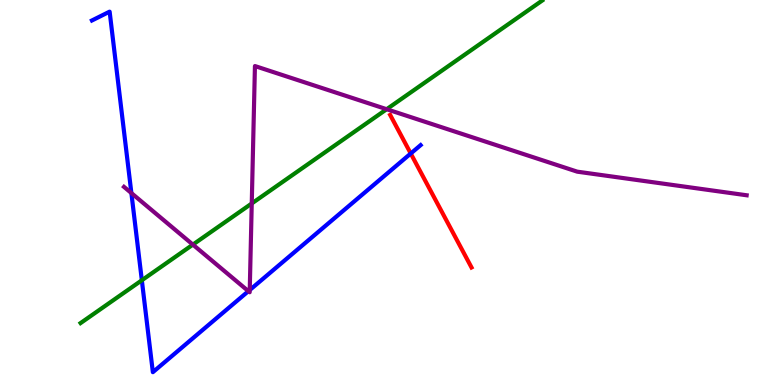[{'lines': ['blue', 'red'], 'intersections': [{'x': 5.3, 'y': 6.01}]}, {'lines': ['green', 'red'], 'intersections': []}, {'lines': ['purple', 'red'], 'intersections': []}, {'lines': ['blue', 'green'], 'intersections': [{'x': 1.83, 'y': 2.72}]}, {'lines': ['blue', 'purple'], 'intersections': [{'x': 1.7, 'y': 4.99}, {'x': 3.21, 'y': 2.44}, {'x': 3.22, 'y': 2.47}]}, {'lines': ['green', 'purple'], 'intersections': [{'x': 2.49, 'y': 3.65}, {'x': 3.25, 'y': 4.71}, {'x': 4.99, 'y': 7.16}]}]